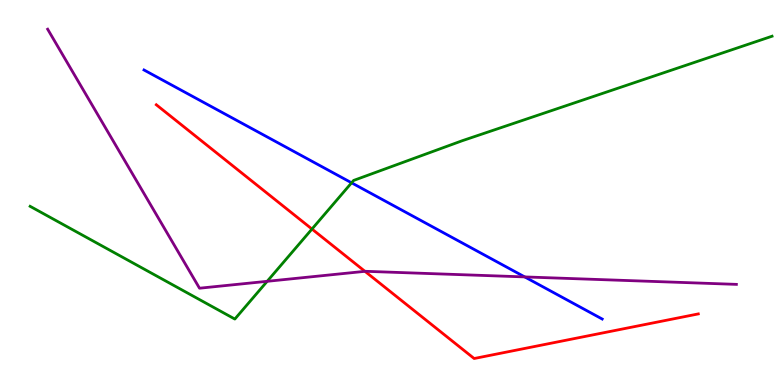[{'lines': ['blue', 'red'], 'intersections': []}, {'lines': ['green', 'red'], 'intersections': [{'x': 4.03, 'y': 4.05}]}, {'lines': ['purple', 'red'], 'intersections': [{'x': 4.71, 'y': 2.95}]}, {'lines': ['blue', 'green'], 'intersections': [{'x': 4.54, 'y': 5.25}]}, {'lines': ['blue', 'purple'], 'intersections': [{'x': 6.77, 'y': 2.81}]}, {'lines': ['green', 'purple'], 'intersections': [{'x': 3.45, 'y': 2.69}]}]